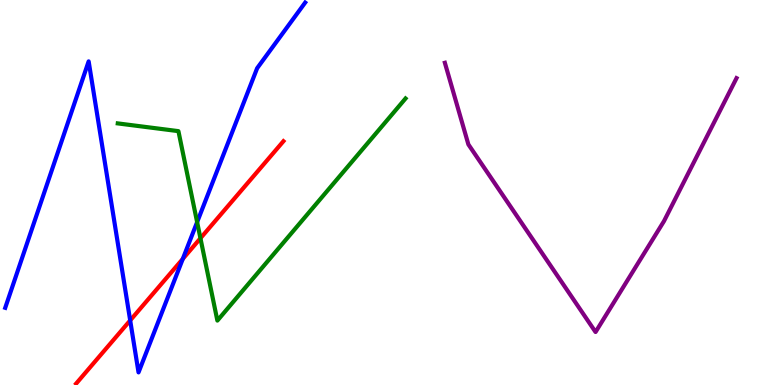[{'lines': ['blue', 'red'], 'intersections': [{'x': 1.68, 'y': 1.68}, {'x': 2.36, 'y': 3.28}]}, {'lines': ['green', 'red'], 'intersections': [{'x': 2.59, 'y': 3.81}]}, {'lines': ['purple', 'red'], 'intersections': []}, {'lines': ['blue', 'green'], 'intersections': [{'x': 2.54, 'y': 4.23}]}, {'lines': ['blue', 'purple'], 'intersections': []}, {'lines': ['green', 'purple'], 'intersections': []}]